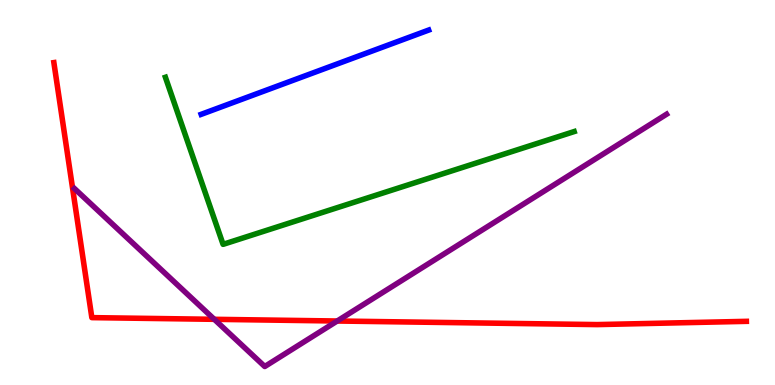[{'lines': ['blue', 'red'], 'intersections': []}, {'lines': ['green', 'red'], 'intersections': []}, {'lines': ['purple', 'red'], 'intersections': [{'x': 2.77, 'y': 1.71}, {'x': 4.35, 'y': 1.66}]}, {'lines': ['blue', 'green'], 'intersections': []}, {'lines': ['blue', 'purple'], 'intersections': []}, {'lines': ['green', 'purple'], 'intersections': []}]